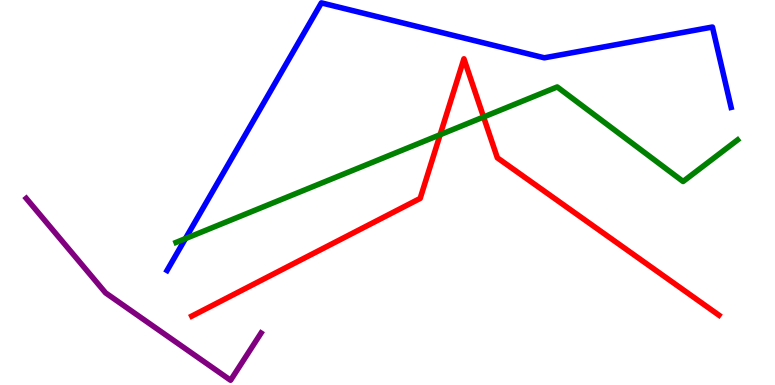[{'lines': ['blue', 'red'], 'intersections': []}, {'lines': ['green', 'red'], 'intersections': [{'x': 5.68, 'y': 6.5}, {'x': 6.24, 'y': 6.96}]}, {'lines': ['purple', 'red'], 'intersections': []}, {'lines': ['blue', 'green'], 'intersections': [{'x': 2.39, 'y': 3.8}]}, {'lines': ['blue', 'purple'], 'intersections': []}, {'lines': ['green', 'purple'], 'intersections': []}]